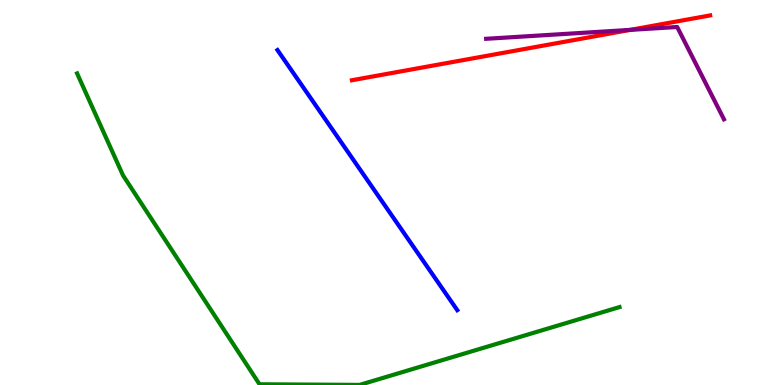[{'lines': ['blue', 'red'], 'intersections': []}, {'lines': ['green', 'red'], 'intersections': []}, {'lines': ['purple', 'red'], 'intersections': [{'x': 8.13, 'y': 9.22}]}, {'lines': ['blue', 'green'], 'intersections': []}, {'lines': ['blue', 'purple'], 'intersections': []}, {'lines': ['green', 'purple'], 'intersections': []}]